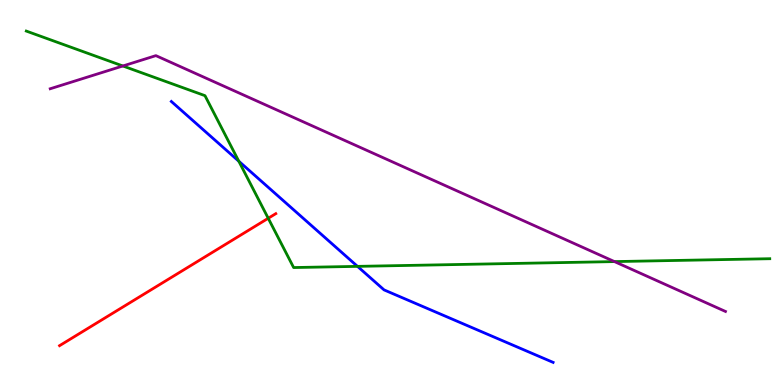[{'lines': ['blue', 'red'], 'intersections': []}, {'lines': ['green', 'red'], 'intersections': [{'x': 3.46, 'y': 4.33}]}, {'lines': ['purple', 'red'], 'intersections': []}, {'lines': ['blue', 'green'], 'intersections': [{'x': 3.08, 'y': 5.81}, {'x': 4.61, 'y': 3.08}]}, {'lines': ['blue', 'purple'], 'intersections': []}, {'lines': ['green', 'purple'], 'intersections': [{'x': 1.59, 'y': 8.29}, {'x': 7.93, 'y': 3.21}]}]